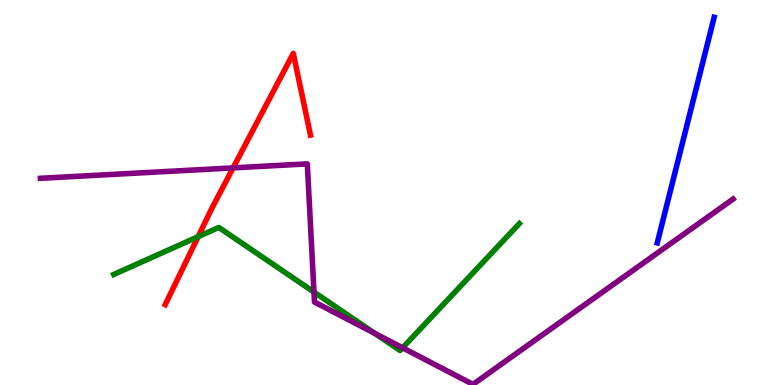[{'lines': ['blue', 'red'], 'intersections': []}, {'lines': ['green', 'red'], 'intersections': [{'x': 2.56, 'y': 3.85}]}, {'lines': ['purple', 'red'], 'intersections': [{'x': 3.01, 'y': 5.64}]}, {'lines': ['blue', 'green'], 'intersections': []}, {'lines': ['blue', 'purple'], 'intersections': []}, {'lines': ['green', 'purple'], 'intersections': [{'x': 4.05, 'y': 2.41}, {'x': 4.84, 'y': 1.34}, {'x': 5.19, 'y': 0.966}]}]